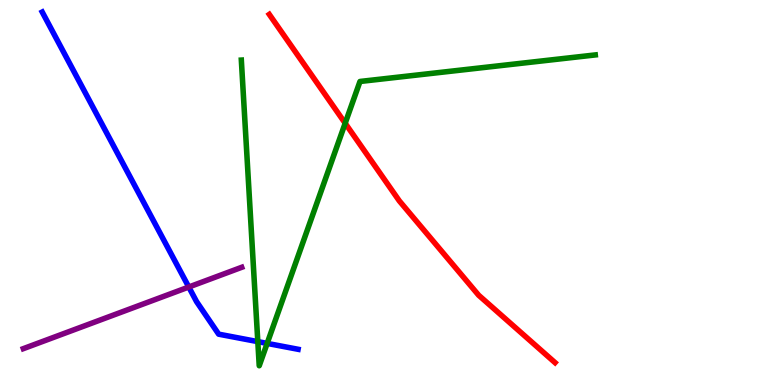[{'lines': ['blue', 'red'], 'intersections': []}, {'lines': ['green', 'red'], 'intersections': [{'x': 4.45, 'y': 6.8}]}, {'lines': ['purple', 'red'], 'intersections': []}, {'lines': ['blue', 'green'], 'intersections': [{'x': 3.33, 'y': 1.13}, {'x': 3.45, 'y': 1.08}]}, {'lines': ['blue', 'purple'], 'intersections': [{'x': 2.44, 'y': 2.54}]}, {'lines': ['green', 'purple'], 'intersections': []}]